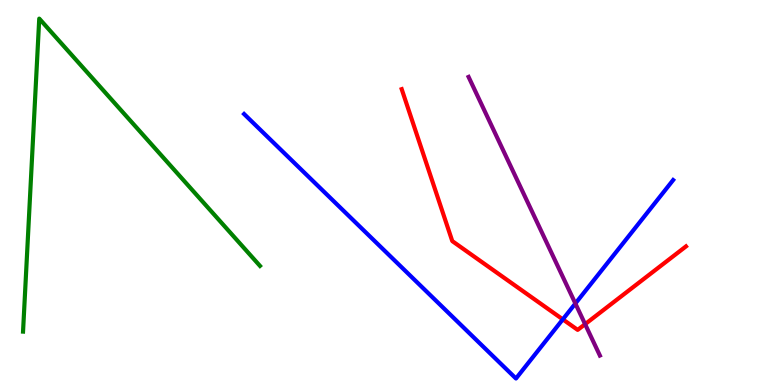[{'lines': ['blue', 'red'], 'intersections': [{'x': 7.26, 'y': 1.7}]}, {'lines': ['green', 'red'], 'intersections': []}, {'lines': ['purple', 'red'], 'intersections': [{'x': 7.55, 'y': 1.58}]}, {'lines': ['blue', 'green'], 'intersections': []}, {'lines': ['blue', 'purple'], 'intersections': [{'x': 7.42, 'y': 2.12}]}, {'lines': ['green', 'purple'], 'intersections': []}]